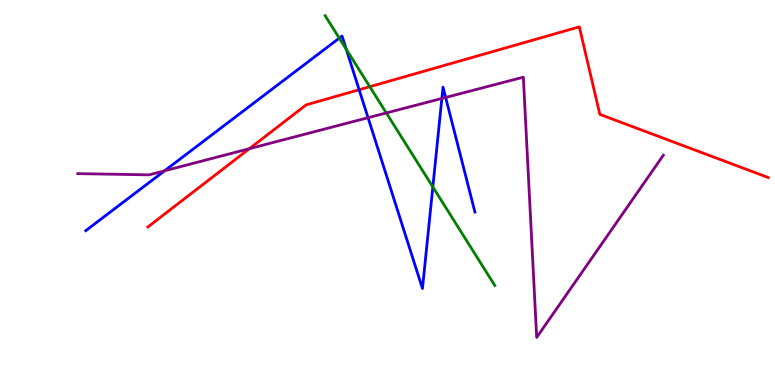[{'lines': ['blue', 'red'], 'intersections': [{'x': 4.63, 'y': 7.67}]}, {'lines': ['green', 'red'], 'intersections': [{'x': 4.77, 'y': 7.75}]}, {'lines': ['purple', 'red'], 'intersections': [{'x': 3.22, 'y': 6.14}]}, {'lines': ['blue', 'green'], 'intersections': [{'x': 4.38, 'y': 9.01}, {'x': 4.47, 'y': 8.72}, {'x': 5.58, 'y': 5.14}]}, {'lines': ['blue', 'purple'], 'intersections': [{'x': 2.12, 'y': 5.56}, {'x': 4.75, 'y': 6.94}, {'x': 5.7, 'y': 7.44}, {'x': 5.75, 'y': 7.47}]}, {'lines': ['green', 'purple'], 'intersections': [{'x': 4.98, 'y': 7.07}]}]